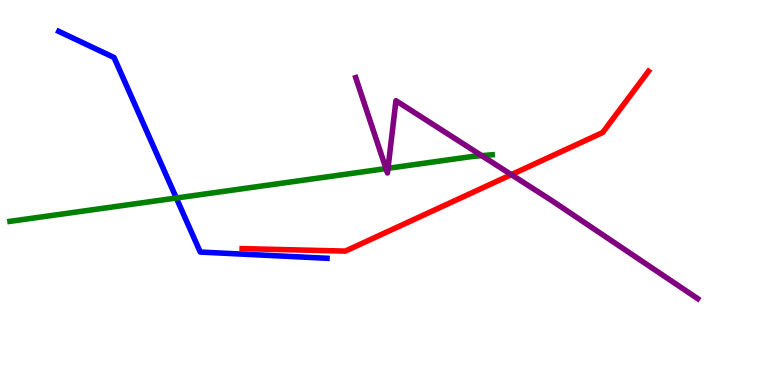[{'lines': ['blue', 'red'], 'intersections': []}, {'lines': ['green', 'red'], 'intersections': []}, {'lines': ['purple', 'red'], 'intersections': [{'x': 6.6, 'y': 5.46}]}, {'lines': ['blue', 'green'], 'intersections': [{'x': 2.28, 'y': 4.86}]}, {'lines': ['blue', 'purple'], 'intersections': []}, {'lines': ['green', 'purple'], 'intersections': [{'x': 4.98, 'y': 5.62}, {'x': 5.01, 'y': 5.63}, {'x': 6.22, 'y': 5.96}]}]